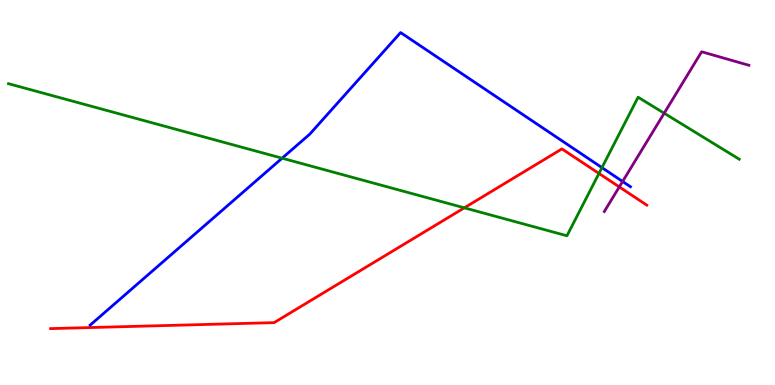[{'lines': ['blue', 'red'], 'intersections': []}, {'lines': ['green', 'red'], 'intersections': [{'x': 5.99, 'y': 4.6}, {'x': 7.73, 'y': 5.49}]}, {'lines': ['purple', 'red'], 'intersections': [{'x': 7.99, 'y': 5.15}]}, {'lines': ['blue', 'green'], 'intersections': [{'x': 3.64, 'y': 5.89}, {'x': 7.77, 'y': 5.65}]}, {'lines': ['blue', 'purple'], 'intersections': [{'x': 8.03, 'y': 5.29}]}, {'lines': ['green', 'purple'], 'intersections': [{'x': 8.57, 'y': 7.06}]}]